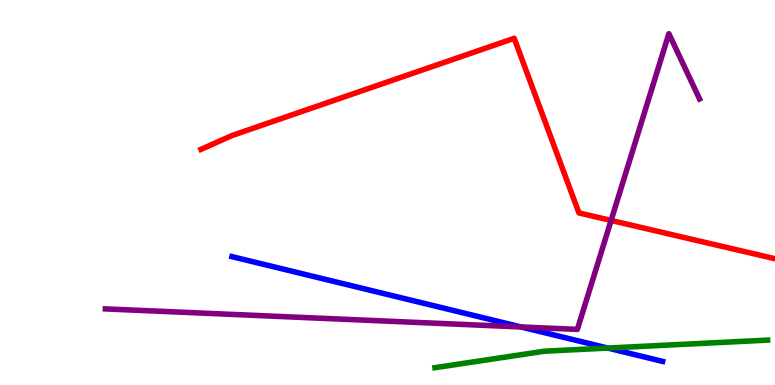[{'lines': ['blue', 'red'], 'intersections': []}, {'lines': ['green', 'red'], 'intersections': []}, {'lines': ['purple', 'red'], 'intersections': [{'x': 7.89, 'y': 4.27}]}, {'lines': ['blue', 'green'], 'intersections': [{'x': 7.84, 'y': 0.959}]}, {'lines': ['blue', 'purple'], 'intersections': [{'x': 6.72, 'y': 1.51}]}, {'lines': ['green', 'purple'], 'intersections': []}]